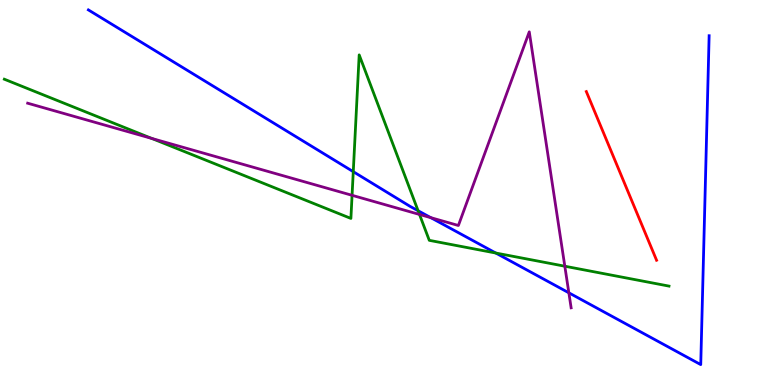[{'lines': ['blue', 'red'], 'intersections': []}, {'lines': ['green', 'red'], 'intersections': []}, {'lines': ['purple', 'red'], 'intersections': []}, {'lines': ['blue', 'green'], 'intersections': [{'x': 4.56, 'y': 5.54}, {'x': 5.39, 'y': 4.53}, {'x': 6.4, 'y': 3.43}]}, {'lines': ['blue', 'purple'], 'intersections': [{'x': 5.56, 'y': 4.35}, {'x': 7.34, 'y': 2.39}]}, {'lines': ['green', 'purple'], 'intersections': [{'x': 1.96, 'y': 6.4}, {'x': 4.54, 'y': 4.93}, {'x': 5.41, 'y': 4.43}, {'x': 7.29, 'y': 3.09}]}]